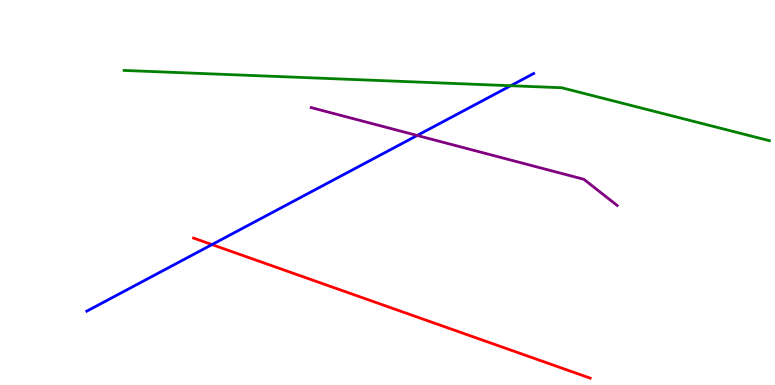[{'lines': ['blue', 'red'], 'intersections': [{'x': 2.74, 'y': 3.65}]}, {'lines': ['green', 'red'], 'intersections': []}, {'lines': ['purple', 'red'], 'intersections': []}, {'lines': ['blue', 'green'], 'intersections': [{'x': 6.59, 'y': 7.77}]}, {'lines': ['blue', 'purple'], 'intersections': [{'x': 5.38, 'y': 6.48}]}, {'lines': ['green', 'purple'], 'intersections': []}]